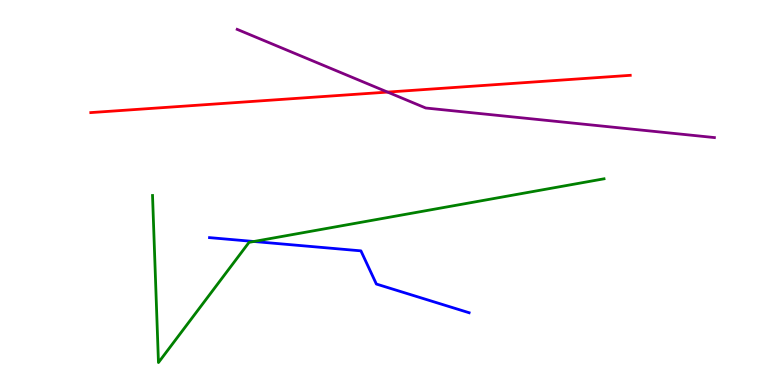[{'lines': ['blue', 'red'], 'intersections': []}, {'lines': ['green', 'red'], 'intersections': []}, {'lines': ['purple', 'red'], 'intersections': [{'x': 5.0, 'y': 7.61}]}, {'lines': ['blue', 'green'], 'intersections': [{'x': 3.28, 'y': 3.73}]}, {'lines': ['blue', 'purple'], 'intersections': []}, {'lines': ['green', 'purple'], 'intersections': []}]